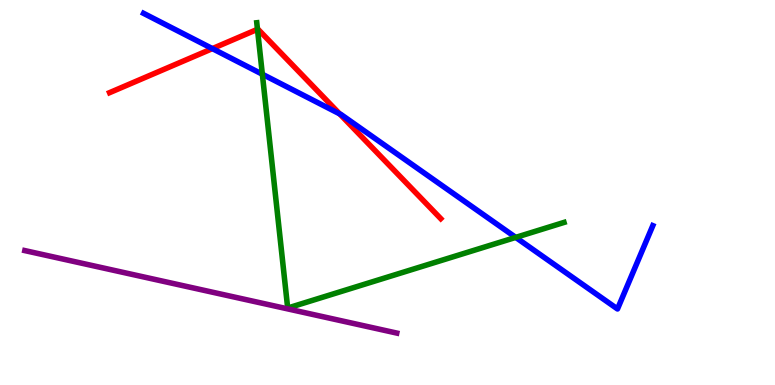[{'lines': ['blue', 'red'], 'intersections': [{'x': 2.74, 'y': 8.74}, {'x': 4.38, 'y': 7.04}]}, {'lines': ['green', 'red'], 'intersections': [{'x': 3.32, 'y': 9.24}]}, {'lines': ['purple', 'red'], 'intersections': []}, {'lines': ['blue', 'green'], 'intersections': [{'x': 3.39, 'y': 8.07}, {'x': 6.65, 'y': 3.83}]}, {'lines': ['blue', 'purple'], 'intersections': []}, {'lines': ['green', 'purple'], 'intersections': []}]